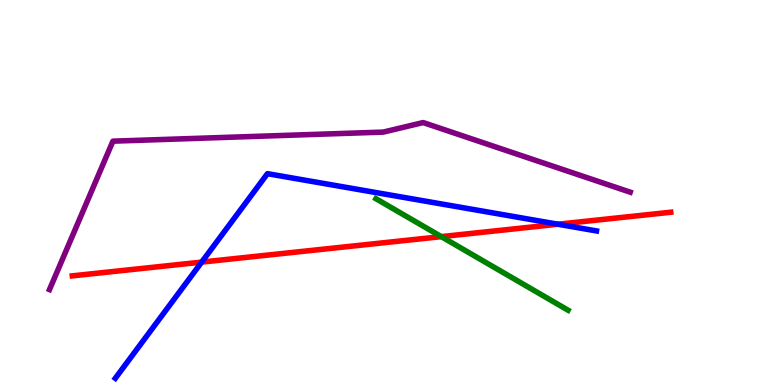[{'lines': ['blue', 'red'], 'intersections': [{'x': 2.6, 'y': 3.19}, {'x': 7.2, 'y': 4.18}]}, {'lines': ['green', 'red'], 'intersections': [{'x': 5.69, 'y': 3.85}]}, {'lines': ['purple', 'red'], 'intersections': []}, {'lines': ['blue', 'green'], 'intersections': []}, {'lines': ['blue', 'purple'], 'intersections': []}, {'lines': ['green', 'purple'], 'intersections': []}]